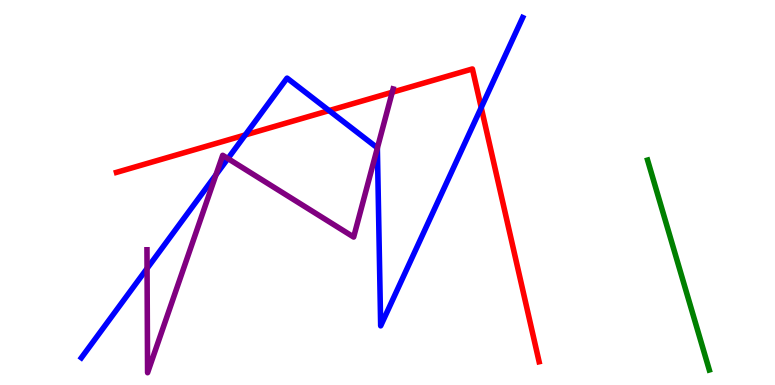[{'lines': ['blue', 'red'], 'intersections': [{'x': 3.16, 'y': 6.49}, {'x': 4.25, 'y': 7.13}, {'x': 6.21, 'y': 7.21}]}, {'lines': ['green', 'red'], 'intersections': []}, {'lines': ['purple', 'red'], 'intersections': [{'x': 5.06, 'y': 7.6}]}, {'lines': ['blue', 'green'], 'intersections': []}, {'lines': ['blue', 'purple'], 'intersections': [{'x': 1.9, 'y': 3.03}, {'x': 2.79, 'y': 5.46}, {'x': 2.94, 'y': 5.88}, {'x': 4.87, 'y': 6.15}]}, {'lines': ['green', 'purple'], 'intersections': []}]